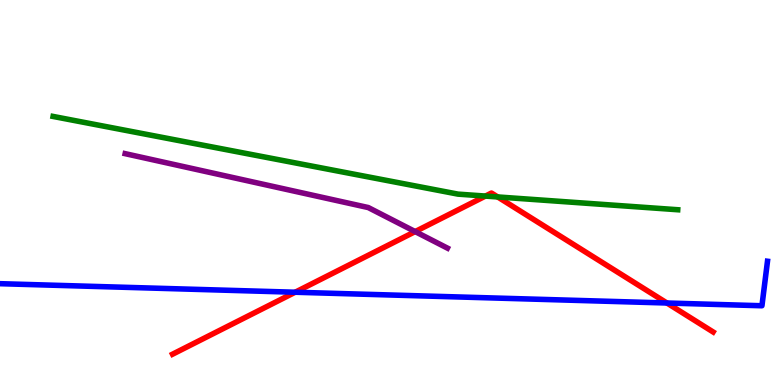[{'lines': ['blue', 'red'], 'intersections': [{'x': 3.81, 'y': 2.41}, {'x': 8.61, 'y': 2.13}]}, {'lines': ['green', 'red'], 'intersections': [{'x': 6.26, 'y': 4.91}, {'x': 6.42, 'y': 4.88}]}, {'lines': ['purple', 'red'], 'intersections': [{'x': 5.36, 'y': 3.98}]}, {'lines': ['blue', 'green'], 'intersections': []}, {'lines': ['blue', 'purple'], 'intersections': []}, {'lines': ['green', 'purple'], 'intersections': []}]